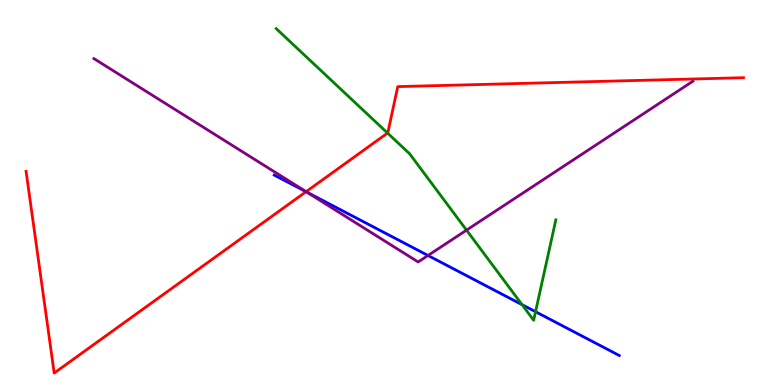[{'lines': ['blue', 'red'], 'intersections': [{'x': 3.95, 'y': 5.02}]}, {'lines': ['green', 'red'], 'intersections': [{'x': 5.0, 'y': 6.54}]}, {'lines': ['purple', 'red'], 'intersections': [{'x': 3.95, 'y': 5.02}]}, {'lines': ['blue', 'green'], 'intersections': [{'x': 6.74, 'y': 2.09}, {'x': 6.91, 'y': 1.9}]}, {'lines': ['blue', 'purple'], 'intersections': [{'x': 3.96, 'y': 5.01}, {'x': 5.52, 'y': 3.36}]}, {'lines': ['green', 'purple'], 'intersections': [{'x': 6.02, 'y': 4.02}]}]